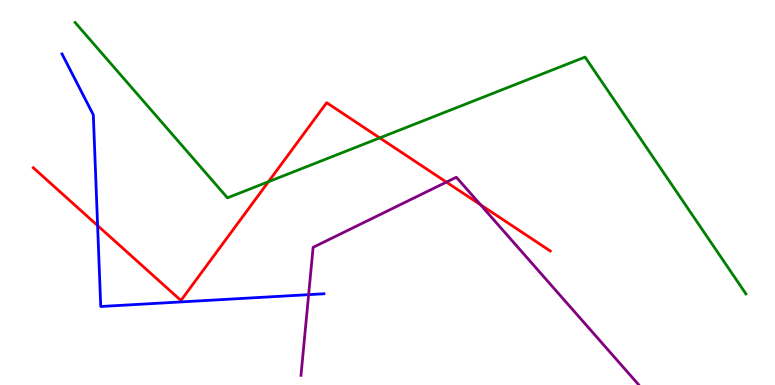[{'lines': ['blue', 'red'], 'intersections': [{'x': 1.26, 'y': 4.14}]}, {'lines': ['green', 'red'], 'intersections': [{'x': 3.46, 'y': 5.28}, {'x': 4.9, 'y': 6.42}]}, {'lines': ['purple', 'red'], 'intersections': [{'x': 5.76, 'y': 5.27}, {'x': 6.2, 'y': 4.68}]}, {'lines': ['blue', 'green'], 'intersections': []}, {'lines': ['blue', 'purple'], 'intersections': [{'x': 3.98, 'y': 2.35}]}, {'lines': ['green', 'purple'], 'intersections': []}]